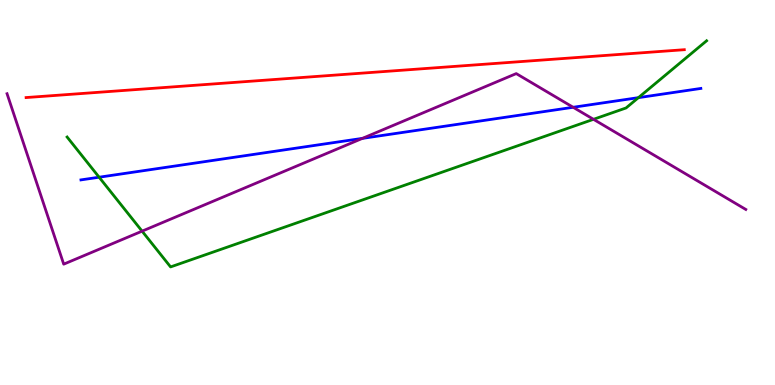[{'lines': ['blue', 'red'], 'intersections': []}, {'lines': ['green', 'red'], 'intersections': []}, {'lines': ['purple', 'red'], 'intersections': []}, {'lines': ['blue', 'green'], 'intersections': [{'x': 1.28, 'y': 5.4}, {'x': 8.24, 'y': 7.46}]}, {'lines': ['blue', 'purple'], 'intersections': [{'x': 4.68, 'y': 6.41}, {'x': 7.4, 'y': 7.21}]}, {'lines': ['green', 'purple'], 'intersections': [{'x': 1.83, 'y': 4.0}, {'x': 7.66, 'y': 6.9}]}]